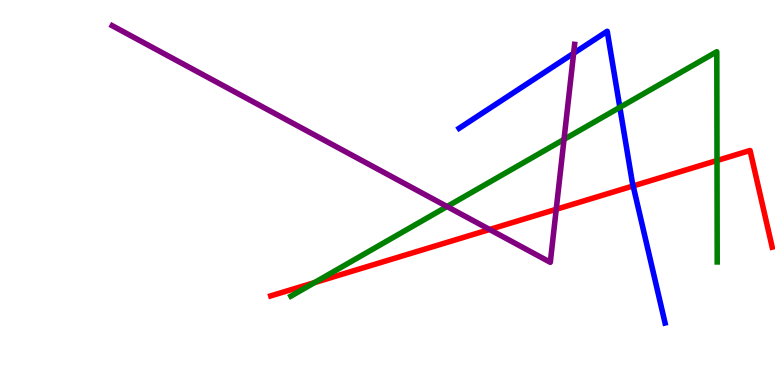[{'lines': ['blue', 'red'], 'intersections': [{'x': 8.17, 'y': 5.17}]}, {'lines': ['green', 'red'], 'intersections': [{'x': 4.06, 'y': 2.66}, {'x': 9.25, 'y': 5.83}]}, {'lines': ['purple', 'red'], 'intersections': [{'x': 6.32, 'y': 4.04}, {'x': 7.18, 'y': 4.56}]}, {'lines': ['blue', 'green'], 'intersections': [{'x': 8.0, 'y': 7.21}]}, {'lines': ['blue', 'purple'], 'intersections': [{'x': 7.4, 'y': 8.62}]}, {'lines': ['green', 'purple'], 'intersections': [{'x': 5.77, 'y': 4.64}, {'x': 7.28, 'y': 6.38}]}]